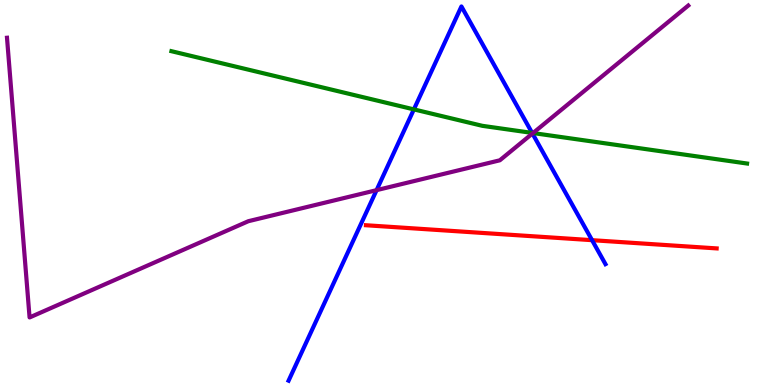[{'lines': ['blue', 'red'], 'intersections': [{'x': 7.64, 'y': 3.76}]}, {'lines': ['green', 'red'], 'intersections': []}, {'lines': ['purple', 'red'], 'intersections': []}, {'lines': ['blue', 'green'], 'intersections': [{'x': 5.34, 'y': 7.16}, {'x': 6.87, 'y': 6.55}]}, {'lines': ['blue', 'purple'], 'intersections': [{'x': 4.86, 'y': 5.06}, {'x': 6.87, 'y': 6.53}]}, {'lines': ['green', 'purple'], 'intersections': [{'x': 6.88, 'y': 6.54}]}]